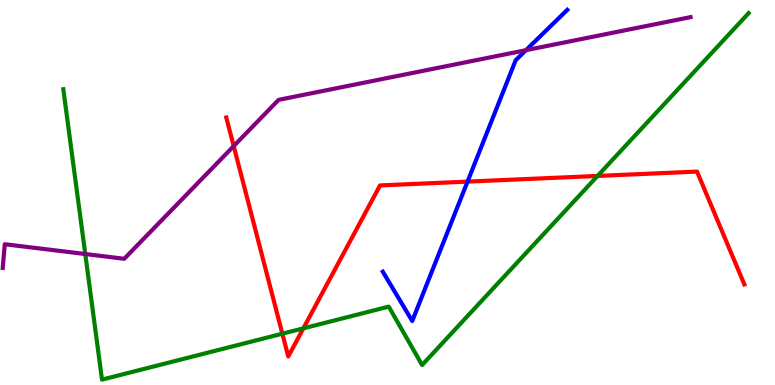[{'lines': ['blue', 'red'], 'intersections': [{'x': 6.03, 'y': 5.28}]}, {'lines': ['green', 'red'], 'intersections': [{'x': 3.64, 'y': 1.33}, {'x': 3.91, 'y': 1.47}, {'x': 7.71, 'y': 5.43}]}, {'lines': ['purple', 'red'], 'intersections': [{'x': 3.02, 'y': 6.21}]}, {'lines': ['blue', 'green'], 'intersections': []}, {'lines': ['blue', 'purple'], 'intersections': [{'x': 6.79, 'y': 8.7}]}, {'lines': ['green', 'purple'], 'intersections': [{'x': 1.1, 'y': 3.4}]}]